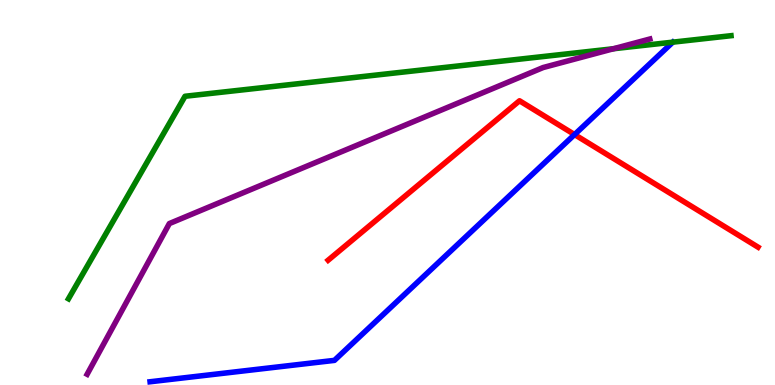[{'lines': ['blue', 'red'], 'intersections': [{'x': 7.41, 'y': 6.5}]}, {'lines': ['green', 'red'], 'intersections': []}, {'lines': ['purple', 'red'], 'intersections': []}, {'lines': ['blue', 'green'], 'intersections': []}, {'lines': ['blue', 'purple'], 'intersections': []}, {'lines': ['green', 'purple'], 'intersections': [{'x': 7.92, 'y': 8.73}]}]